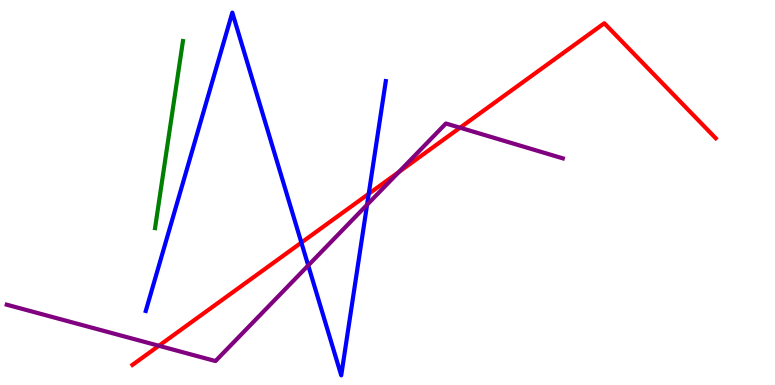[{'lines': ['blue', 'red'], 'intersections': [{'x': 3.89, 'y': 3.7}, {'x': 4.76, 'y': 4.97}]}, {'lines': ['green', 'red'], 'intersections': []}, {'lines': ['purple', 'red'], 'intersections': [{'x': 2.05, 'y': 1.02}, {'x': 5.15, 'y': 5.53}, {'x': 5.94, 'y': 6.68}]}, {'lines': ['blue', 'green'], 'intersections': []}, {'lines': ['blue', 'purple'], 'intersections': [{'x': 3.98, 'y': 3.11}, {'x': 4.74, 'y': 4.68}]}, {'lines': ['green', 'purple'], 'intersections': []}]